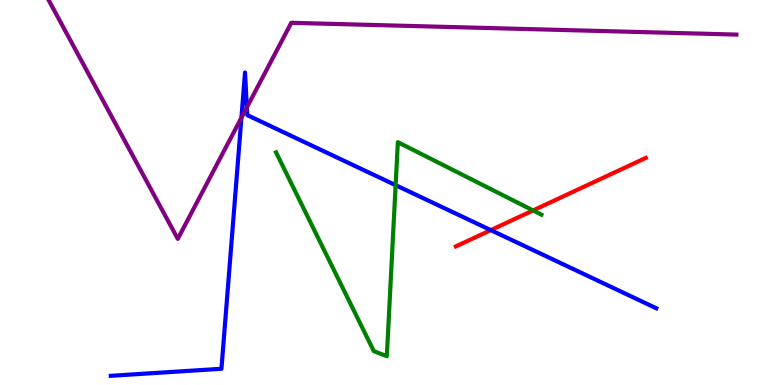[{'lines': ['blue', 'red'], 'intersections': [{'x': 6.33, 'y': 4.02}]}, {'lines': ['green', 'red'], 'intersections': [{'x': 6.88, 'y': 4.53}]}, {'lines': ['purple', 'red'], 'intersections': []}, {'lines': ['blue', 'green'], 'intersections': [{'x': 5.1, 'y': 5.19}]}, {'lines': ['blue', 'purple'], 'intersections': [{'x': 3.12, 'y': 6.94}, {'x': 3.19, 'y': 7.21}]}, {'lines': ['green', 'purple'], 'intersections': []}]